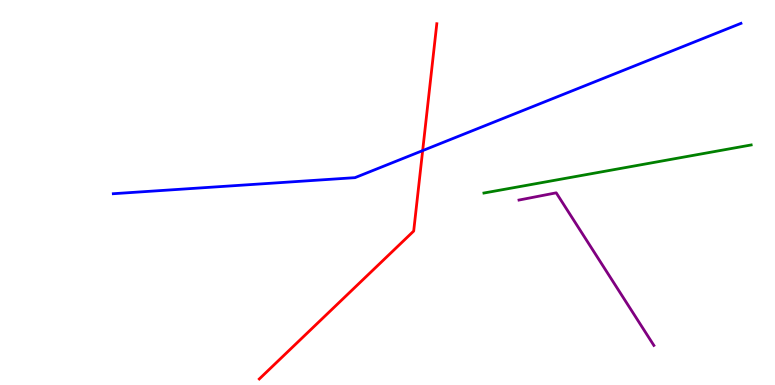[{'lines': ['blue', 'red'], 'intersections': [{'x': 5.45, 'y': 6.09}]}, {'lines': ['green', 'red'], 'intersections': []}, {'lines': ['purple', 'red'], 'intersections': []}, {'lines': ['blue', 'green'], 'intersections': []}, {'lines': ['blue', 'purple'], 'intersections': []}, {'lines': ['green', 'purple'], 'intersections': []}]